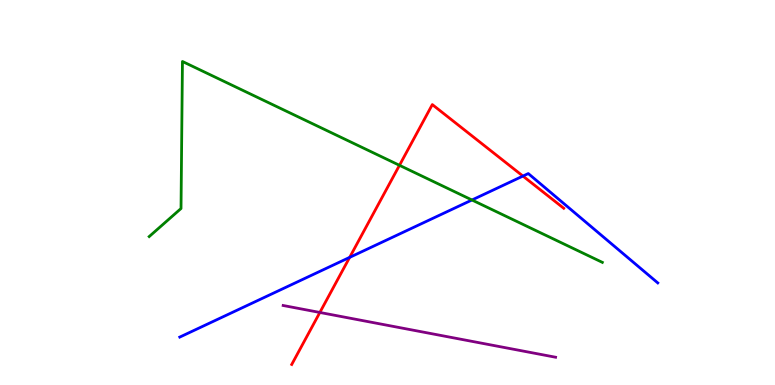[{'lines': ['blue', 'red'], 'intersections': [{'x': 4.51, 'y': 3.31}, {'x': 6.75, 'y': 5.43}]}, {'lines': ['green', 'red'], 'intersections': [{'x': 5.15, 'y': 5.71}]}, {'lines': ['purple', 'red'], 'intersections': [{'x': 4.13, 'y': 1.88}]}, {'lines': ['blue', 'green'], 'intersections': [{'x': 6.09, 'y': 4.81}]}, {'lines': ['blue', 'purple'], 'intersections': []}, {'lines': ['green', 'purple'], 'intersections': []}]